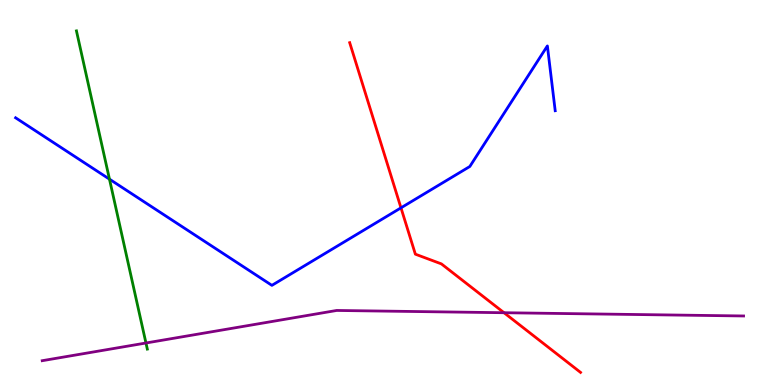[{'lines': ['blue', 'red'], 'intersections': [{'x': 5.17, 'y': 4.6}]}, {'lines': ['green', 'red'], 'intersections': []}, {'lines': ['purple', 'red'], 'intersections': [{'x': 6.5, 'y': 1.88}]}, {'lines': ['blue', 'green'], 'intersections': [{'x': 1.41, 'y': 5.35}]}, {'lines': ['blue', 'purple'], 'intersections': []}, {'lines': ['green', 'purple'], 'intersections': [{'x': 1.88, 'y': 1.09}]}]